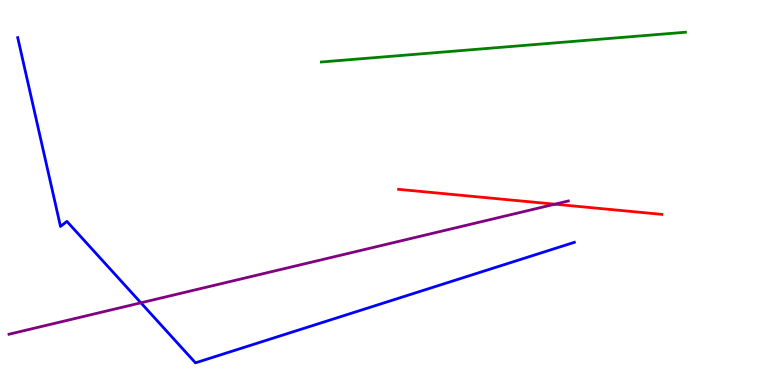[{'lines': ['blue', 'red'], 'intersections': []}, {'lines': ['green', 'red'], 'intersections': []}, {'lines': ['purple', 'red'], 'intersections': [{'x': 7.16, 'y': 4.7}]}, {'lines': ['blue', 'green'], 'intersections': []}, {'lines': ['blue', 'purple'], 'intersections': [{'x': 1.82, 'y': 2.13}]}, {'lines': ['green', 'purple'], 'intersections': []}]